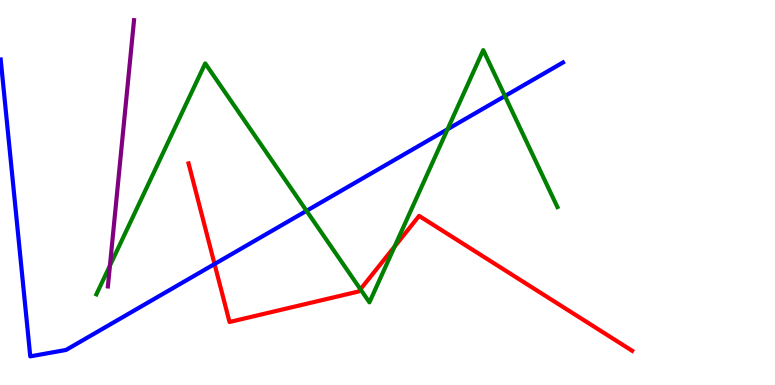[{'lines': ['blue', 'red'], 'intersections': [{'x': 2.77, 'y': 3.14}]}, {'lines': ['green', 'red'], 'intersections': [{'x': 4.65, 'y': 2.49}, {'x': 5.09, 'y': 3.6}]}, {'lines': ['purple', 'red'], 'intersections': []}, {'lines': ['blue', 'green'], 'intersections': [{'x': 3.96, 'y': 4.52}, {'x': 5.77, 'y': 6.64}, {'x': 6.52, 'y': 7.51}]}, {'lines': ['blue', 'purple'], 'intersections': []}, {'lines': ['green', 'purple'], 'intersections': [{'x': 1.42, 'y': 3.1}]}]